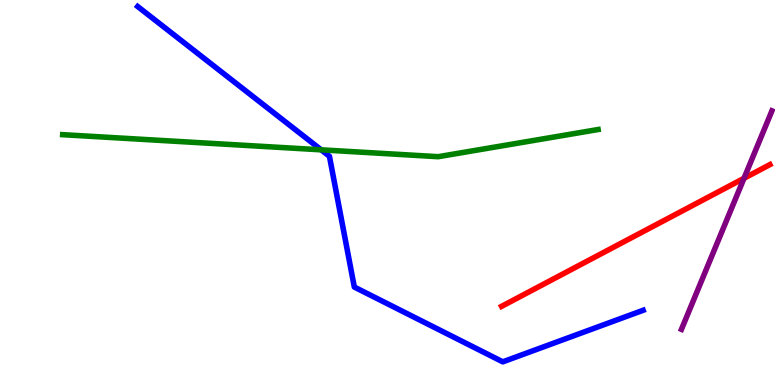[{'lines': ['blue', 'red'], 'intersections': []}, {'lines': ['green', 'red'], 'intersections': []}, {'lines': ['purple', 'red'], 'intersections': [{'x': 9.6, 'y': 5.37}]}, {'lines': ['blue', 'green'], 'intersections': [{'x': 4.14, 'y': 6.11}]}, {'lines': ['blue', 'purple'], 'intersections': []}, {'lines': ['green', 'purple'], 'intersections': []}]